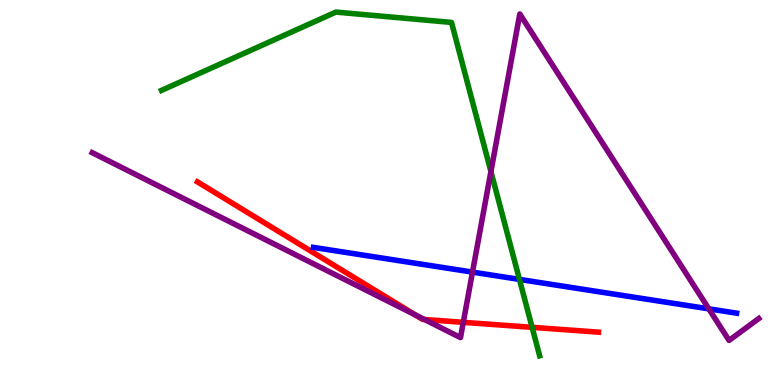[{'lines': ['blue', 'red'], 'intersections': []}, {'lines': ['green', 'red'], 'intersections': [{'x': 6.87, 'y': 1.5}]}, {'lines': ['purple', 'red'], 'intersections': [{'x': 5.36, 'y': 1.82}, {'x': 5.48, 'y': 1.7}, {'x': 5.98, 'y': 1.63}]}, {'lines': ['blue', 'green'], 'intersections': [{'x': 6.7, 'y': 2.74}]}, {'lines': ['blue', 'purple'], 'intersections': [{'x': 6.1, 'y': 2.93}, {'x': 9.15, 'y': 1.98}]}, {'lines': ['green', 'purple'], 'intersections': [{'x': 6.33, 'y': 5.54}]}]